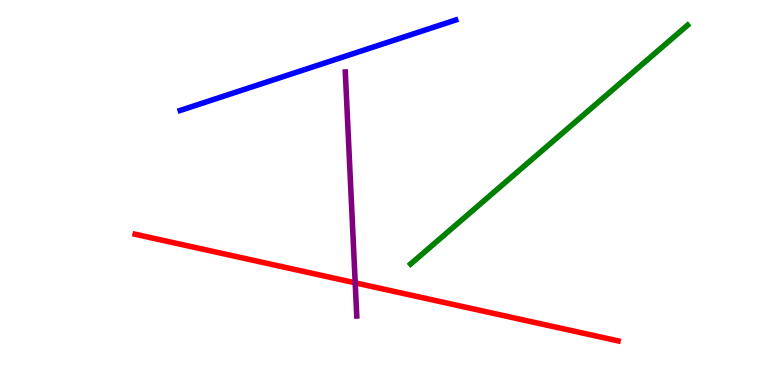[{'lines': ['blue', 'red'], 'intersections': []}, {'lines': ['green', 'red'], 'intersections': []}, {'lines': ['purple', 'red'], 'intersections': [{'x': 4.58, 'y': 2.65}]}, {'lines': ['blue', 'green'], 'intersections': []}, {'lines': ['blue', 'purple'], 'intersections': []}, {'lines': ['green', 'purple'], 'intersections': []}]